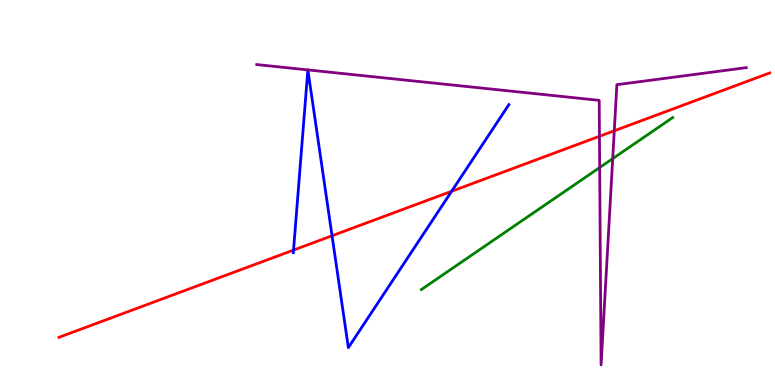[{'lines': ['blue', 'red'], 'intersections': [{'x': 3.79, 'y': 3.5}, {'x': 4.28, 'y': 3.88}, {'x': 5.83, 'y': 5.03}]}, {'lines': ['green', 'red'], 'intersections': []}, {'lines': ['purple', 'red'], 'intersections': [{'x': 7.73, 'y': 6.46}, {'x': 7.93, 'y': 6.6}]}, {'lines': ['blue', 'green'], 'intersections': []}, {'lines': ['blue', 'purple'], 'intersections': [{'x': 3.97, 'y': 8.18}, {'x': 3.97, 'y': 8.18}]}, {'lines': ['green', 'purple'], 'intersections': [{'x': 7.74, 'y': 5.65}, {'x': 7.91, 'y': 5.88}]}]